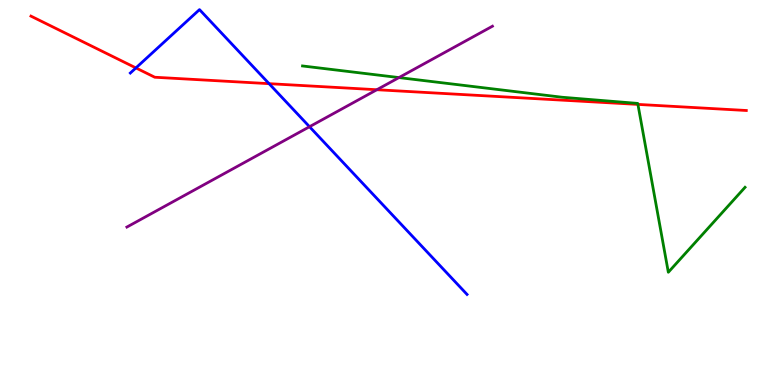[{'lines': ['blue', 'red'], 'intersections': [{'x': 1.75, 'y': 8.24}, {'x': 3.47, 'y': 7.83}]}, {'lines': ['green', 'red'], 'intersections': [{'x': 8.23, 'y': 7.29}]}, {'lines': ['purple', 'red'], 'intersections': [{'x': 4.86, 'y': 7.67}]}, {'lines': ['blue', 'green'], 'intersections': []}, {'lines': ['blue', 'purple'], 'intersections': [{'x': 3.99, 'y': 6.71}]}, {'lines': ['green', 'purple'], 'intersections': [{'x': 5.15, 'y': 7.98}]}]